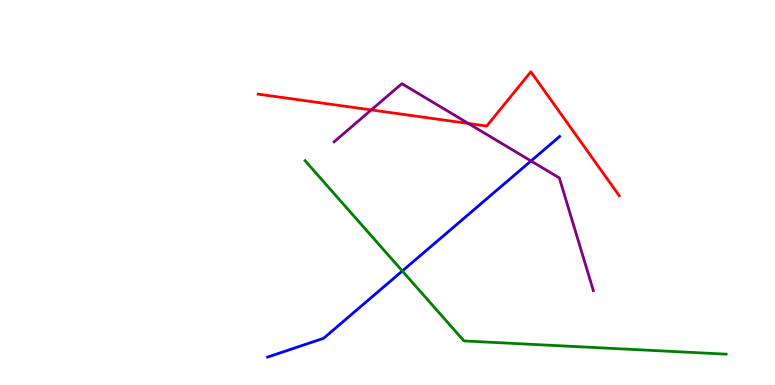[{'lines': ['blue', 'red'], 'intersections': []}, {'lines': ['green', 'red'], 'intersections': []}, {'lines': ['purple', 'red'], 'intersections': [{'x': 4.79, 'y': 7.14}, {'x': 6.04, 'y': 6.79}]}, {'lines': ['blue', 'green'], 'intersections': [{'x': 5.19, 'y': 2.96}]}, {'lines': ['blue', 'purple'], 'intersections': [{'x': 6.85, 'y': 5.82}]}, {'lines': ['green', 'purple'], 'intersections': []}]